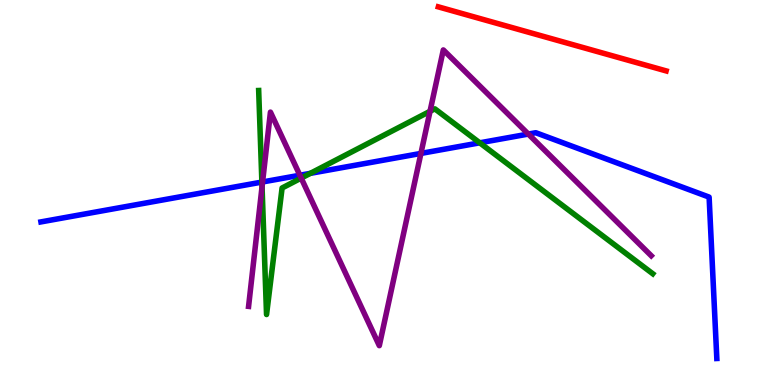[{'lines': ['blue', 'red'], 'intersections': []}, {'lines': ['green', 'red'], 'intersections': []}, {'lines': ['purple', 'red'], 'intersections': []}, {'lines': ['blue', 'green'], 'intersections': [{'x': 3.38, 'y': 5.27}, {'x': 4.0, 'y': 5.5}, {'x': 6.19, 'y': 6.29}]}, {'lines': ['blue', 'purple'], 'intersections': [{'x': 3.39, 'y': 5.27}, {'x': 3.87, 'y': 5.45}, {'x': 5.43, 'y': 6.02}, {'x': 6.82, 'y': 6.52}]}, {'lines': ['green', 'purple'], 'intersections': [{'x': 3.38, 'y': 5.15}, {'x': 3.89, 'y': 5.37}, {'x': 5.55, 'y': 7.11}]}]